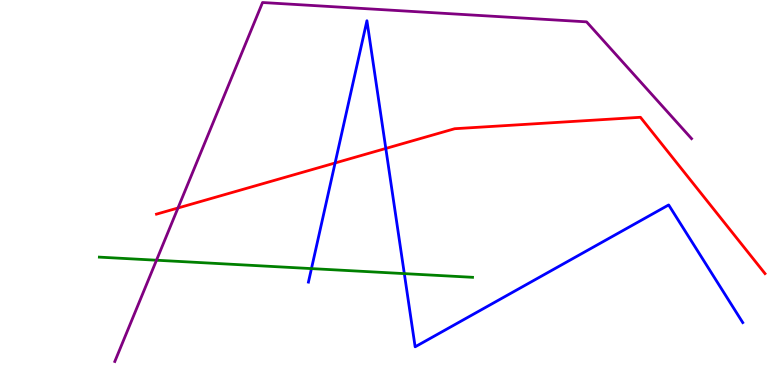[{'lines': ['blue', 'red'], 'intersections': [{'x': 4.32, 'y': 5.77}, {'x': 4.98, 'y': 6.14}]}, {'lines': ['green', 'red'], 'intersections': []}, {'lines': ['purple', 'red'], 'intersections': [{'x': 2.3, 'y': 4.6}]}, {'lines': ['blue', 'green'], 'intersections': [{'x': 4.02, 'y': 3.02}, {'x': 5.22, 'y': 2.89}]}, {'lines': ['blue', 'purple'], 'intersections': []}, {'lines': ['green', 'purple'], 'intersections': [{'x': 2.02, 'y': 3.24}]}]